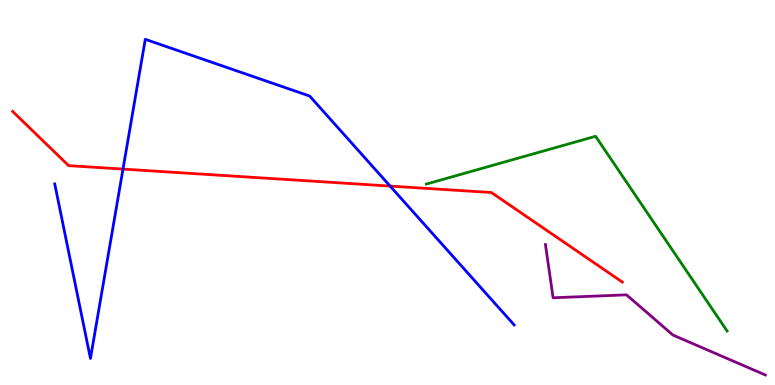[{'lines': ['blue', 'red'], 'intersections': [{'x': 1.59, 'y': 5.61}, {'x': 5.03, 'y': 5.17}]}, {'lines': ['green', 'red'], 'intersections': []}, {'lines': ['purple', 'red'], 'intersections': []}, {'lines': ['blue', 'green'], 'intersections': []}, {'lines': ['blue', 'purple'], 'intersections': []}, {'lines': ['green', 'purple'], 'intersections': []}]